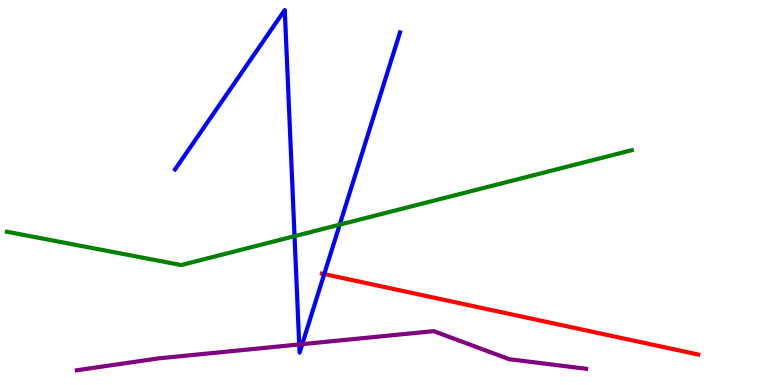[{'lines': ['blue', 'red'], 'intersections': [{'x': 4.18, 'y': 2.88}]}, {'lines': ['green', 'red'], 'intersections': []}, {'lines': ['purple', 'red'], 'intersections': []}, {'lines': ['blue', 'green'], 'intersections': [{'x': 3.8, 'y': 3.87}, {'x': 4.38, 'y': 4.16}]}, {'lines': ['blue', 'purple'], 'intersections': [{'x': 3.86, 'y': 1.05}, {'x': 3.9, 'y': 1.06}]}, {'lines': ['green', 'purple'], 'intersections': []}]